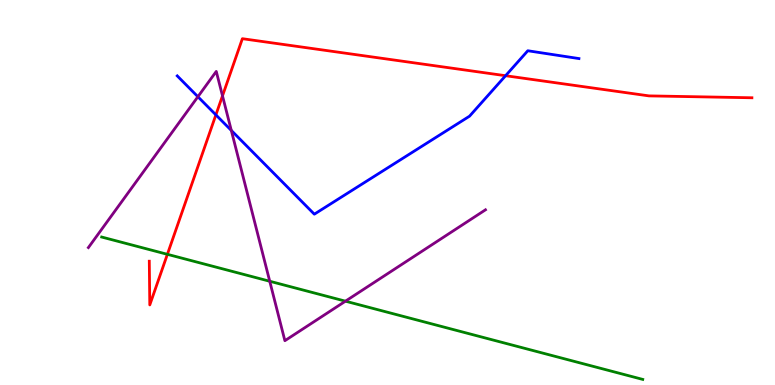[{'lines': ['blue', 'red'], 'intersections': [{'x': 2.79, 'y': 7.02}, {'x': 6.52, 'y': 8.03}]}, {'lines': ['green', 'red'], 'intersections': [{'x': 2.16, 'y': 3.39}]}, {'lines': ['purple', 'red'], 'intersections': [{'x': 2.87, 'y': 7.51}]}, {'lines': ['blue', 'green'], 'intersections': []}, {'lines': ['blue', 'purple'], 'intersections': [{'x': 2.55, 'y': 7.49}, {'x': 2.98, 'y': 6.61}]}, {'lines': ['green', 'purple'], 'intersections': [{'x': 3.48, 'y': 2.69}, {'x': 4.46, 'y': 2.18}]}]